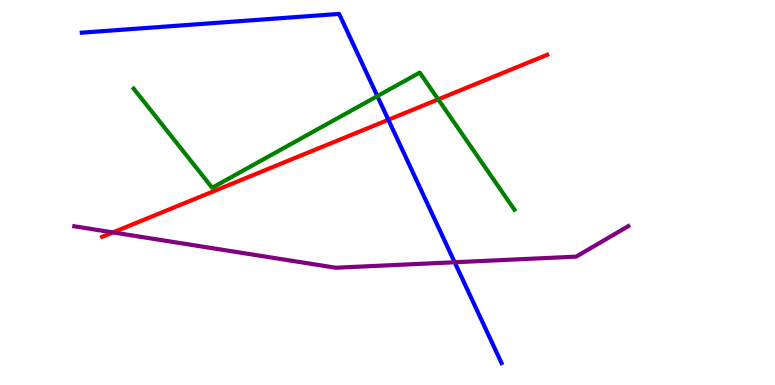[{'lines': ['blue', 'red'], 'intersections': [{'x': 5.01, 'y': 6.89}]}, {'lines': ['green', 'red'], 'intersections': [{'x': 5.65, 'y': 7.42}]}, {'lines': ['purple', 'red'], 'intersections': [{'x': 1.46, 'y': 3.96}]}, {'lines': ['blue', 'green'], 'intersections': [{'x': 4.87, 'y': 7.5}]}, {'lines': ['blue', 'purple'], 'intersections': [{'x': 5.87, 'y': 3.19}]}, {'lines': ['green', 'purple'], 'intersections': []}]